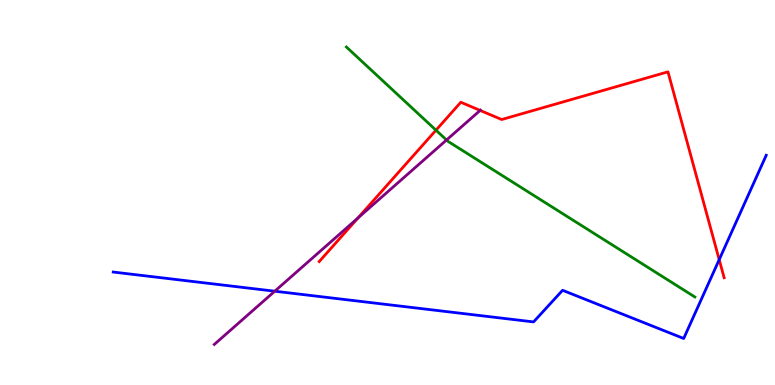[{'lines': ['blue', 'red'], 'intersections': [{'x': 9.28, 'y': 3.26}]}, {'lines': ['green', 'red'], 'intersections': [{'x': 5.63, 'y': 6.62}]}, {'lines': ['purple', 'red'], 'intersections': [{'x': 4.62, 'y': 4.34}, {'x': 6.2, 'y': 7.13}]}, {'lines': ['blue', 'green'], 'intersections': []}, {'lines': ['blue', 'purple'], 'intersections': [{'x': 3.55, 'y': 2.44}]}, {'lines': ['green', 'purple'], 'intersections': [{'x': 5.76, 'y': 6.36}]}]